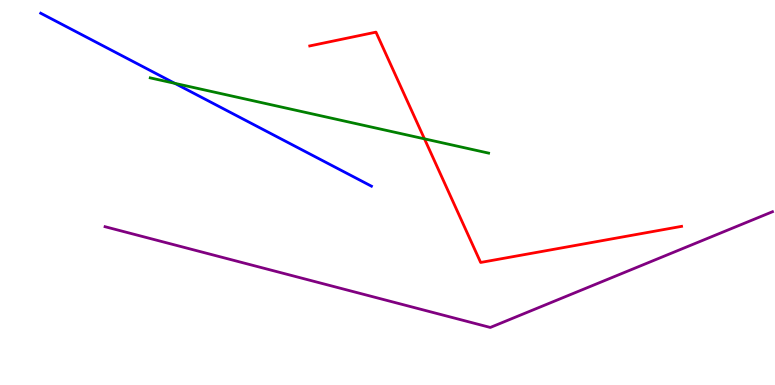[{'lines': ['blue', 'red'], 'intersections': []}, {'lines': ['green', 'red'], 'intersections': [{'x': 5.48, 'y': 6.39}]}, {'lines': ['purple', 'red'], 'intersections': []}, {'lines': ['blue', 'green'], 'intersections': [{'x': 2.26, 'y': 7.84}]}, {'lines': ['blue', 'purple'], 'intersections': []}, {'lines': ['green', 'purple'], 'intersections': []}]